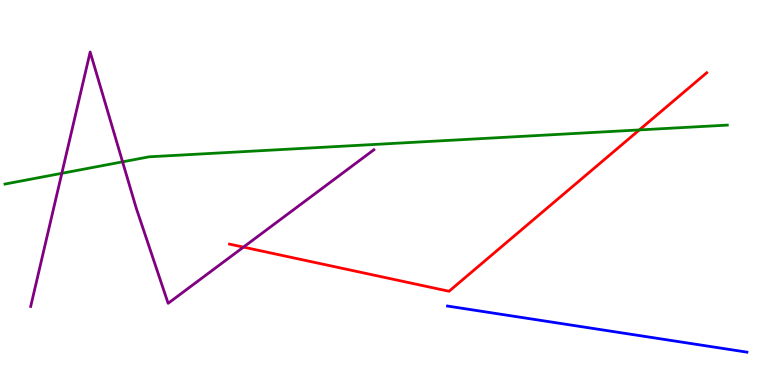[{'lines': ['blue', 'red'], 'intersections': []}, {'lines': ['green', 'red'], 'intersections': [{'x': 8.25, 'y': 6.63}]}, {'lines': ['purple', 'red'], 'intersections': [{'x': 3.14, 'y': 3.58}]}, {'lines': ['blue', 'green'], 'intersections': []}, {'lines': ['blue', 'purple'], 'intersections': []}, {'lines': ['green', 'purple'], 'intersections': [{'x': 0.798, 'y': 5.5}, {'x': 1.58, 'y': 5.8}]}]